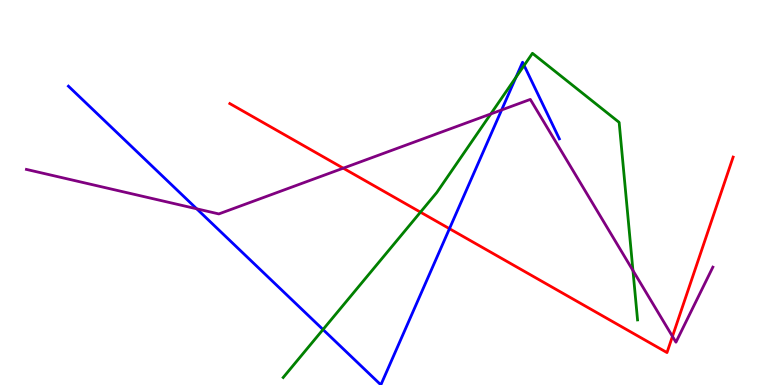[{'lines': ['blue', 'red'], 'intersections': [{'x': 5.8, 'y': 4.06}]}, {'lines': ['green', 'red'], 'intersections': [{'x': 5.43, 'y': 4.49}]}, {'lines': ['purple', 'red'], 'intersections': [{'x': 4.43, 'y': 5.63}, {'x': 8.68, 'y': 1.26}]}, {'lines': ['blue', 'green'], 'intersections': [{'x': 4.17, 'y': 1.44}, {'x': 6.66, 'y': 7.99}, {'x': 6.76, 'y': 8.3}]}, {'lines': ['blue', 'purple'], 'intersections': [{'x': 2.54, 'y': 4.58}, {'x': 6.47, 'y': 7.14}]}, {'lines': ['green', 'purple'], 'intersections': [{'x': 6.33, 'y': 7.04}, {'x': 8.17, 'y': 2.97}]}]